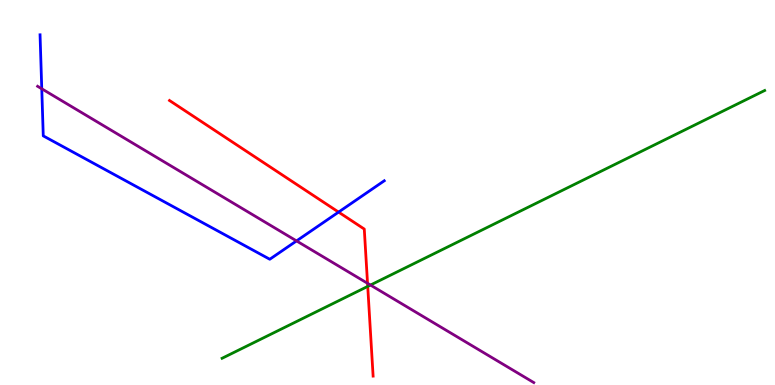[{'lines': ['blue', 'red'], 'intersections': [{'x': 4.37, 'y': 4.49}]}, {'lines': ['green', 'red'], 'intersections': [{'x': 4.74, 'y': 2.56}]}, {'lines': ['purple', 'red'], 'intersections': [{'x': 4.74, 'y': 2.64}]}, {'lines': ['blue', 'green'], 'intersections': []}, {'lines': ['blue', 'purple'], 'intersections': [{'x': 0.539, 'y': 7.69}, {'x': 3.83, 'y': 3.74}]}, {'lines': ['green', 'purple'], 'intersections': [{'x': 4.78, 'y': 2.6}]}]